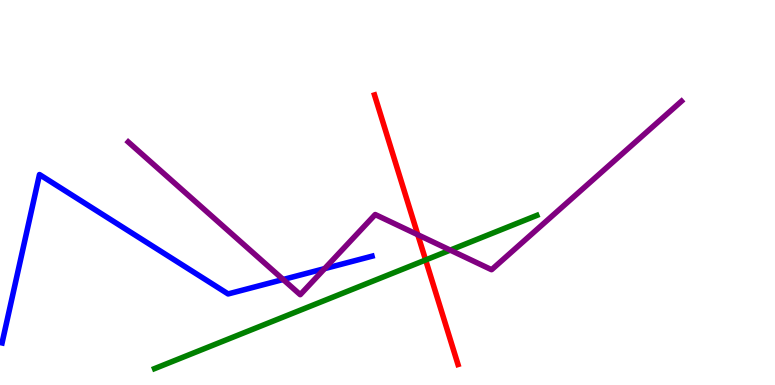[{'lines': ['blue', 'red'], 'intersections': []}, {'lines': ['green', 'red'], 'intersections': [{'x': 5.49, 'y': 3.25}]}, {'lines': ['purple', 'red'], 'intersections': [{'x': 5.39, 'y': 3.9}]}, {'lines': ['blue', 'green'], 'intersections': []}, {'lines': ['blue', 'purple'], 'intersections': [{'x': 3.65, 'y': 2.74}, {'x': 4.19, 'y': 3.02}]}, {'lines': ['green', 'purple'], 'intersections': [{'x': 5.81, 'y': 3.5}]}]